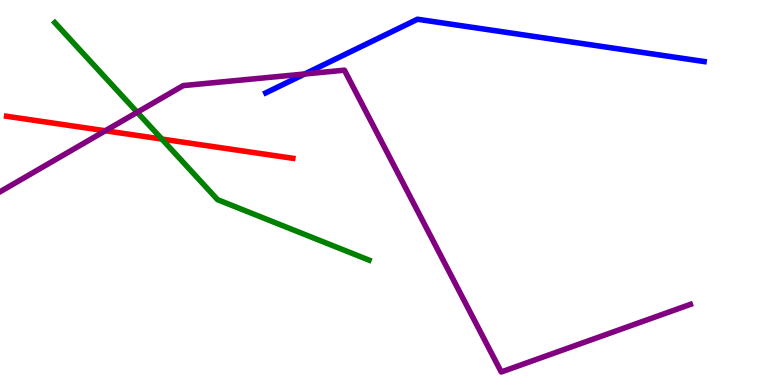[{'lines': ['blue', 'red'], 'intersections': []}, {'lines': ['green', 'red'], 'intersections': [{'x': 2.09, 'y': 6.39}]}, {'lines': ['purple', 'red'], 'intersections': [{'x': 1.36, 'y': 6.6}]}, {'lines': ['blue', 'green'], 'intersections': []}, {'lines': ['blue', 'purple'], 'intersections': [{'x': 3.93, 'y': 8.08}]}, {'lines': ['green', 'purple'], 'intersections': [{'x': 1.77, 'y': 7.08}]}]